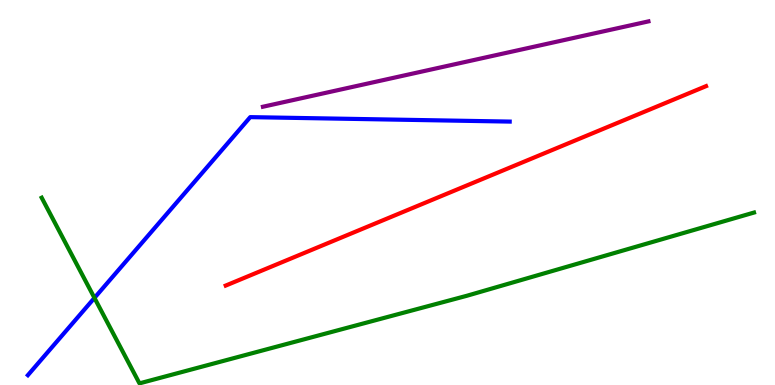[{'lines': ['blue', 'red'], 'intersections': []}, {'lines': ['green', 'red'], 'intersections': []}, {'lines': ['purple', 'red'], 'intersections': []}, {'lines': ['blue', 'green'], 'intersections': [{'x': 1.22, 'y': 2.26}]}, {'lines': ['blue', 'purple'], 'intersections': []}, {'lines': ['green', 'purple'], 'intersections': []}]